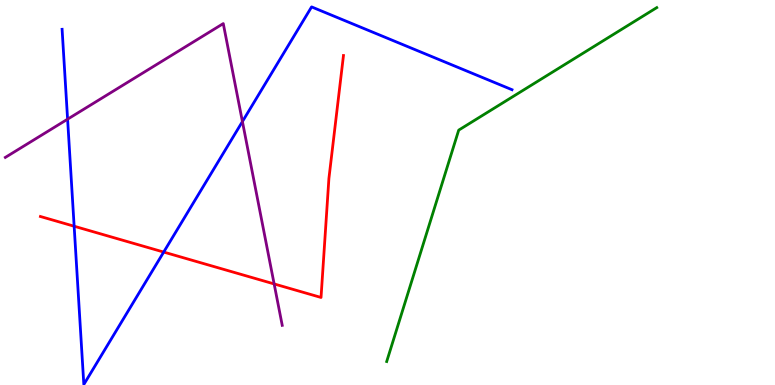[{'lines': ['blue', 'red'], 'intersections': [{'x': 0.957, 'y': 4.12}, {'x': 2.11, 'y': 3.45}]}, {'lines': ['green', 'red'], 'intersections': []}, {'lines': ['purple', 'red'], 'intersections': [{'x': 3.54, 'y': 2.63}]}, {'lines': ['blue', 'green'], 'intersections': []}, {'lines': ['blue', 'purple'], 'intersections': [{'x': 0.872, 'y': 6.9}, {'x': 3.13, 'y': 6.84}]}, {'lines': ['green', 'purple'], 'intersections': []}]